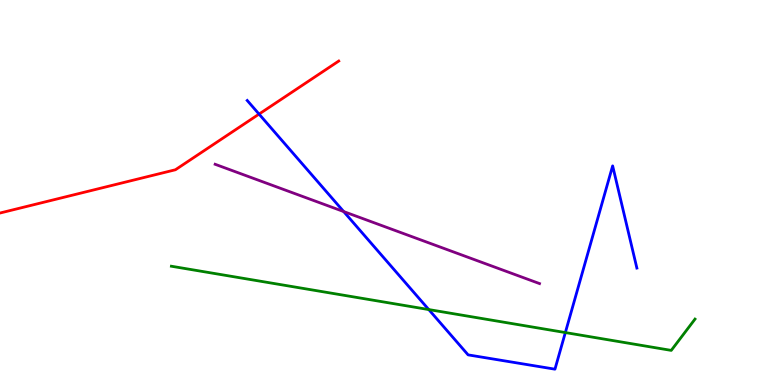[{'lines': ['blue', 'red'], 'intersections': [{'x': 3.34, 'y': 7.04}]}, {'lines': ['green', 'red'], 'intersections': []}, {'lines': ['purple', 'red'], 'intersections': []}, {'lines': ['blue', 'green'], 'intersections': [{'x': 5.53, 'y': 1.96}, {'x': 7.29, 'y': 1.36}]}, {'lines': ['blue', 'purple'], 'intersections': [{'x': 4.43, 'y': 4.51}]}, {'lines': ['green', 'purple'], 'intersections': []}]